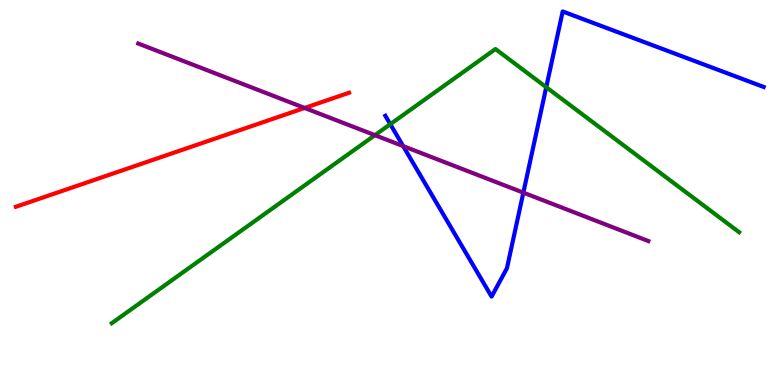[{'lines': ['blue', 'red'], 'intersections': []}, {'lines': ['green', 'red'], 'intersections': []}, {'lines': ['purple', 'red'], 'intersections': [{'x': 3.93, 'y': 7.2}]}, {'lines': ['blue', 'green'], 'intersections': [{'x': 5.04, 'y': 6.77}, {'x': 7.05, 'y': 7.74}]}, {'lines': ['blue', 'purple'], 'intersections': [{'x': 5.2, 'y': 6.21}, {'x': 6.75, 'y': 5.0}]}, {'lines': ['green', 'purple'], 'intersections': [{'x': 4.84, 'y': 6.49}]}]